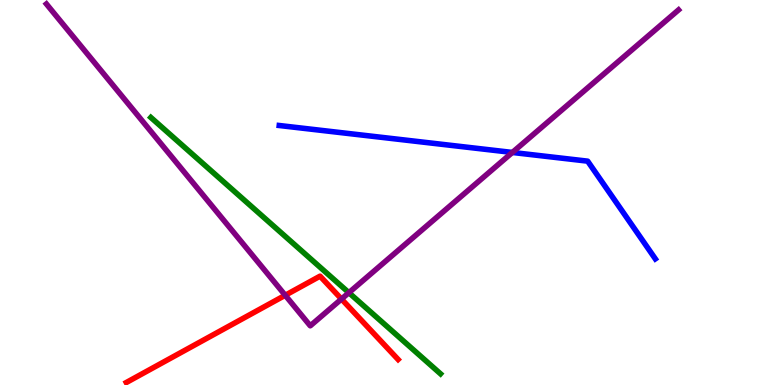[{'lines': ['blue', 'red'], 'intersections': []}, {'lines': ['green', 'red'], 'intersections': []}, {'lines': ['purple', 'red'], 'intersections': [{'x': 3.68, 'y': 2.33}, {'x': 4.41, 'y': 2.23}]}, {'lines': ['blue', 'green'], 'intersections': []}, {'lines': ['blue', 'purple'], 'intersections': [{'x': 6.61, 'y': 6.04}]}, {'lines': ['green', 'purple'], 'intersections': [{'x': 4.5, 'y': 2.4}]}]